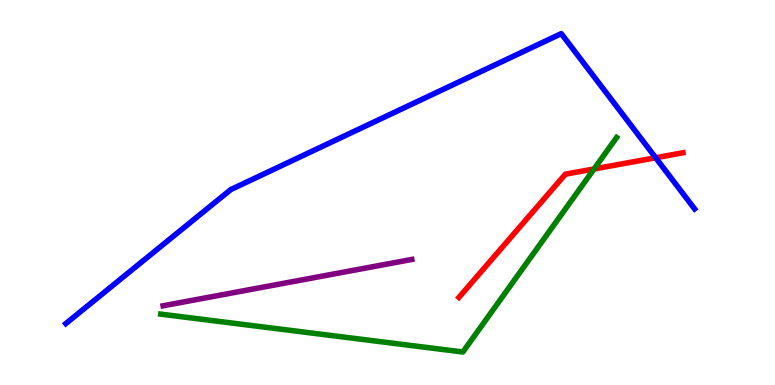[{'lines': ['blue', 'red'], 'intersections': [{'x': 8.46, 'y': 5.9}]}, {'lines': ['green', 'red'], 'intersections': [{'x': 7.67, 'y': 5.61}]}, {'lines': ['purple', 'red'], 'intersections': []}, {'lines': ['blue', 'green'], 'intersections': []}, {'lines': ['blue', 'purple'], 'intersections': []}, {'lines': ['green', 'purple'], 'intersections': []}]